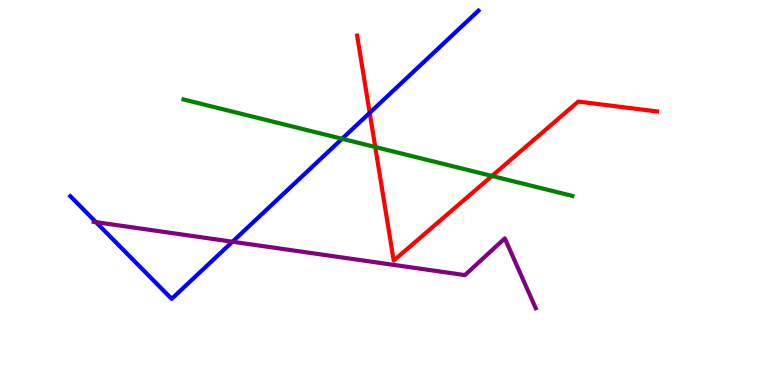[{'lines': ['blue', 'red'], 'intersections': [{'x': 4.77, 'y': 7.07}]}, {'lines': ['green', 'red'], 'intersections': [{'x': 4.84, 'y': 6.18}, {'x': 6.35, 'y': 5.43}]}, {'lines': ['purple', 'red'], 'intersections': []}, {'lines': ['blue', 'green'], 'intersections': [{'x': 4.41, 'y': 6.4}]}, {'lines': ['blue', 'purple'], 'intersections': [{'x': 1.24, 'y': 4.23}, {'x': 3.0, 'y': 3.72}]}, {'lines': ['green', 'purple'], 'intersections': []}]